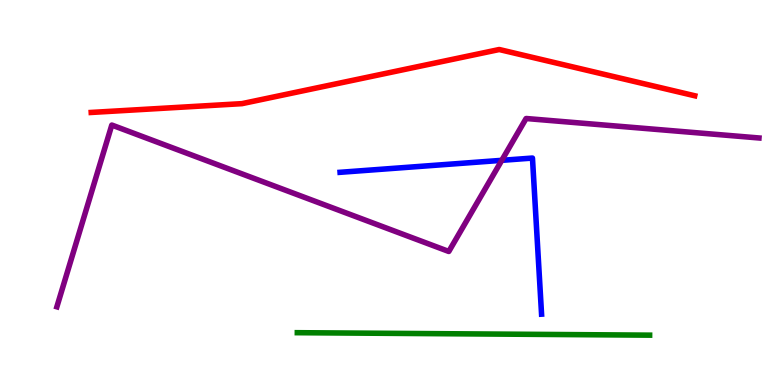[{'lines': ['blue', 'red'], 'intersections': []}, {'lines': ['green', 'red'], 'intersections': []}, {'lines': ['purple', 'red'], 'intersections': []}, {'lines': ['blue', 'green'], 'intersections': []}, {'lines': ['blue', 'purple'], 'intersections': [{'x': 6.47, 'y': 5.84}]}, {'lines': ['green', 'purple'], 'intersections': []}]